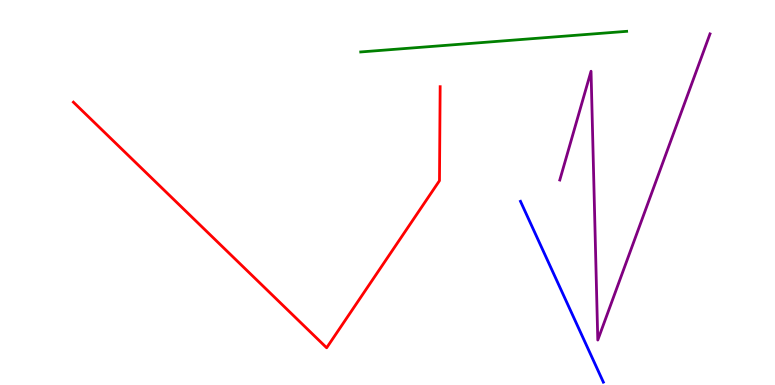[{'lines': ['blue', 'red'], 'intersections': []}, {'lines': ['green', 'red'], 'intersections': []}, {'lines': ['purple', 'red'], 'intersections': []}, {'lines': ['blue', 'green'], 'intersections': []}, {'lines': ['blue', 'purple'], 'intersections': []}, {'lines': ['green', 'purple'], 'intersections': []}]